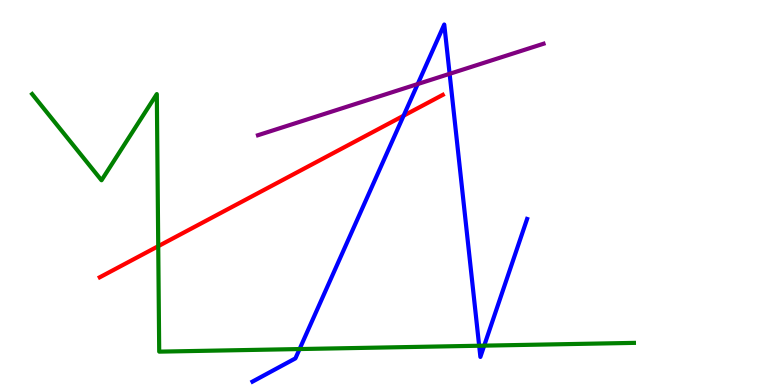[{'lines': ['blue', 'red'], 'intersections': [{'x': 5.21, 'y': 6.99}]}, {'lines': ['green', 'red'], 'intersections': [{'x': 2.04, 'y': 3.61}]}, {'lines': ['purple', 'red'], 'intersections': []}, {'lines': ['blue', 'green'], 'intersections': [{'x': 3.87, 'y': 0.934}, {'x': 6.18, 'y': 1.02}, {'x': 6.25, 'y': 1.02}]}, {'lines': ['blue', 'purple'], 'intersections': [{'x': 5.39, 'y': 7.82}, {'x': 5.8, 'y': 8.08}]}, {'lines': ['green', 'purple'], 'intersections': []}]